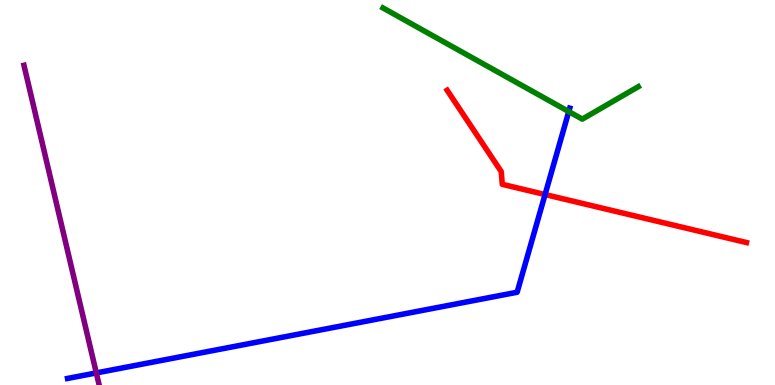[{'lines': ['blue', 'red'], 'intersections': [{'x': 7.03, 'y': 4.95}]}, {'lines': ['green', 'red'], 'intersections': []}, {'lines': ['purple', 'red'], 'intersections': []}, {'lines': ['blue', 'green'], 'intersections': [{'x': 7.34, 'y': 7.1}]}, {'lines': ['blue', 'purple'], 'intersections': [{'x': 1.24, 'y': 0.314}]}, {'lines': ['green', 'purple'], 'intersections': []}]